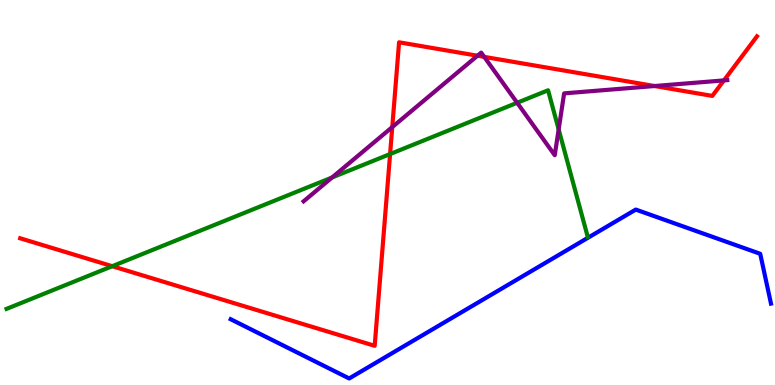[{'lines': ['blue', 'red'], 'intersections': []}, {'lines': ['green', 'red'], 'intersections': [{'x': 1.45, 'y': 3.09}, {'x': 5.03, 'y': 6.0}]}, {'lines': ['purple', 'red'], 'intersections': [{'x': 5.06, 'y': 6.7}, {'x': 6.16, 'y': 8.55}, {'x': 6.25, 'y': 8.52}, {'x': 8.45, 'y': 7.77}, {'x': 9.34, 'y': 7.91}]}, {'lines': ['blue', 'green'], 'intersections': []}, {'lines': ['blue', 'purple'], 'intersections': []}, {'lines': ['green', 'purple'], 'intersections': [{'x': 4.29, 'y': 5.39}, {'x': 6.67, 'y': 7.33}, {'x': 7.21, 'y': 6.64}]}]